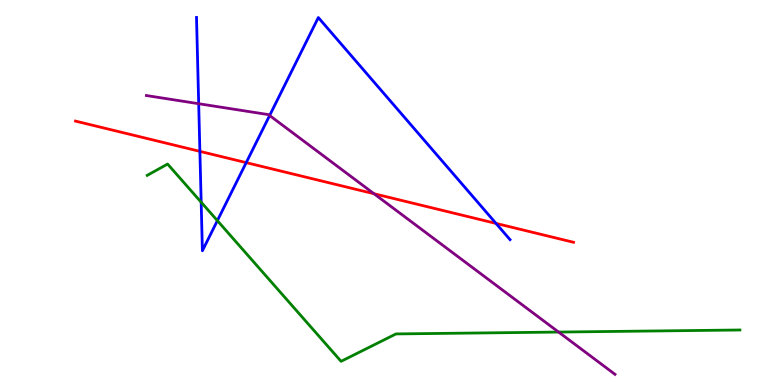[{'lines': ['blue', 'red'], 'intersections': [{'x': 2.58, 'y': 6.07}, {'x': 3.18, 'y': 5.78}, {'x': 6.4, 'y': 4.2}]}, {'lines': ['green', 'red'], 'intersections': []}, {'lines': ['purple', 'red'], 'intersections': [{'x': 4.83, 'y': 4.97}]}, {'lines': ['blue', 'green'], 'intersections': [{'x': 2.6, 'y': 4.75}, {'x': 2.8, 'y': 4.27}]}, {'lines': ['blue', 'purple'], 'intersections': [{'x': 2.56, 'y': 7.31}, {'x': 3.48, 'y': 7.0}]}, {'lines': ['green', 'purple'], 'intersections': [{'x': 7.21, 'y': 1.37}]}]